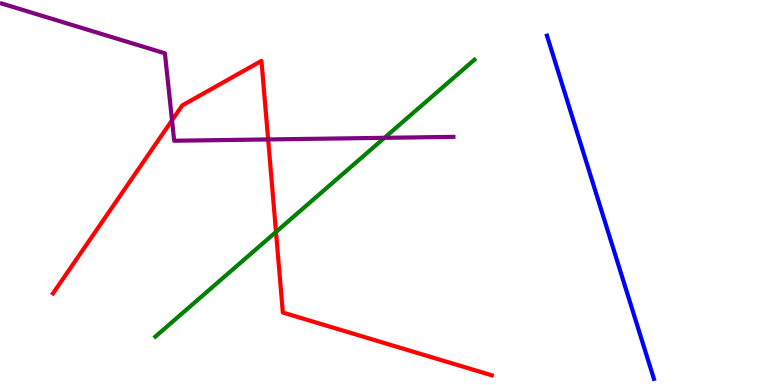[{'lines': ['blue', 'red'], 'intersections': []}, {'lines': ['green', 'red'], 'intersections': [{'x': 3.56, 'y': 3.98}]}, {'lines': ['purple', 'red'], 'intersections': [{'x': 2.22, 'y': 6.88}, {'x': 3.46, 'y': 6.38}]}, {'lines': ['blue', 'green'], 'intersections': []}, {'lines': ['blue', 'purple'], 'intersections': []}, {'lines': ['green', 'purple'], 'intersections': [{'x': 4.96, 'y': 6.42}]}]